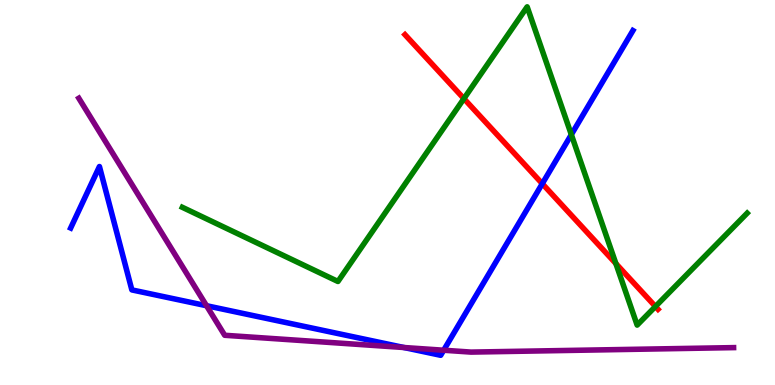[{'lines': ['blue', 'red'], 'intersections': [{'x': 7.0, 'y': 5.23}]}, {'lines': ['green', 'red'], 'intersections': [{'x': 5.99, 'y': 7.44}, {'x': 7.95, 'y': 3.15}, {'x': 8.46, 'y': 2.04}]}, {'lines': ['purple', 'red'], 'intersections': []}, {'lines': ['blue', 'green'], 'intersections': [{'x': 7.37, 'y': 6.5}]}, {'lines': ['blue', 'purple'], 'intersections': [{'x': 2.66, 'y': 2.06}, {'x': 5.21, 'y': 0.974}, {'x': 5.72, 'y': 0.903}]}, {'lines': ['green', 'purple'], 'intersections': []}]